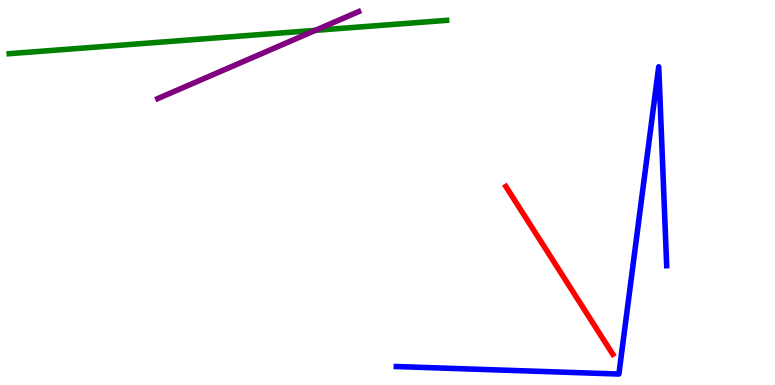[{'lines': ['blue', 'red'], 'intersections': []}, {'lines': ['green', 'red'], 'intersections': []}, {'lines': ['purple', 'red'], 'intersections': []}, {'lines': ['blue', 'green'], 'intersections': []}, {'lines': ['blue', 'purple'], 'intersections': []}, {'lines': ['green', 'purple'], 'intersections': [{'x': 4.07, 'y': 9.21}]}]